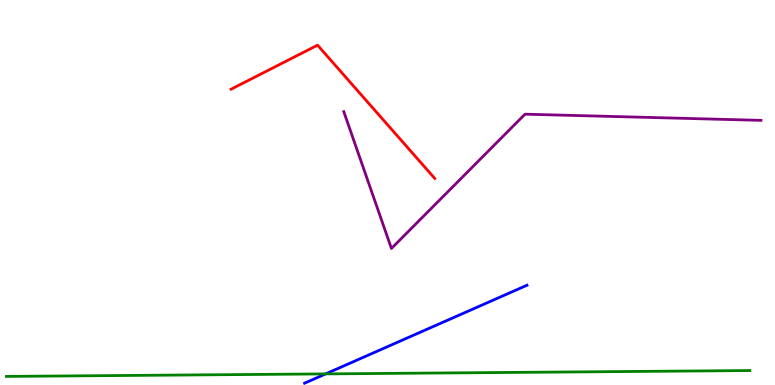[{'lines': ['blue', 'red'], 'intersections': []}, {'lines': ['green', 'red'], 'intersections': []}, {'lines': ['purple', 'red'], 'intersections': []}, {'lines': ['blue', 'green'], 'intersections': [{'x': 4.2, 'y': 0.288}]}, {'lines': ['blue', 'purple'], 'intersections': []}, {'lines': ['green', 'purple'], 'intersections': []}]